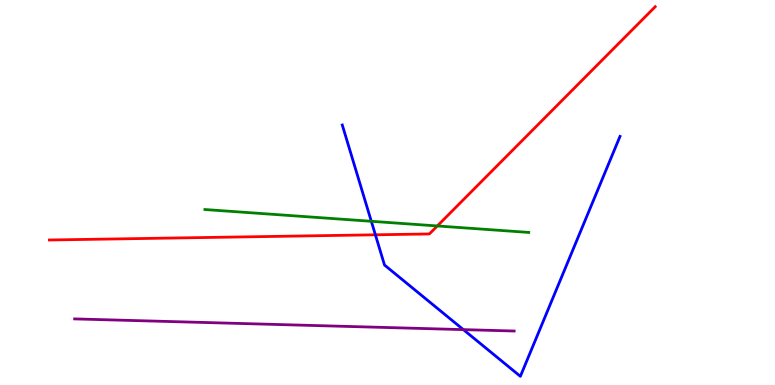[{'lines': ['blue', 'red'], 'intersections': [{'x': 4.84, 'y': 3.9}]}, {'lines': ['green', 'red'], 'intersections': [{'x': 5.64, 'y': 4.13}]}, {'lines': ['purple', 'red'], 'intersections': []}, {'lines': ['blue', 'green'], 'intersections': [{'x': 4.79, 'y': 4.25}]}, {'lines': ['blue', 'purple'], 'intersections': [{'x': 5.98, 'y': 1.44}]}, {'lines': ['green', 'purple'], 'intersections': []}]